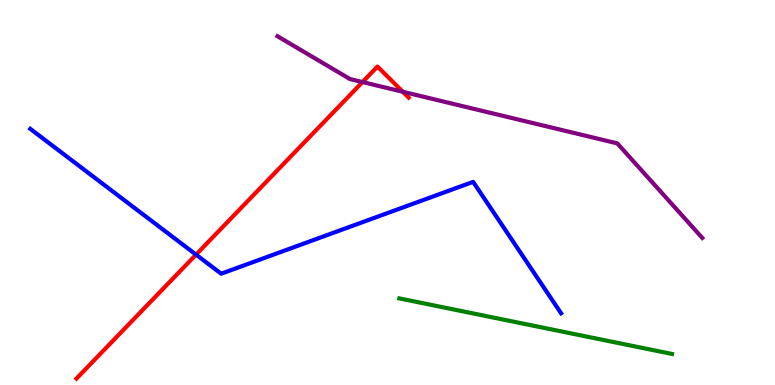[{'lines': ['blue', 'red'], 'intersections': [{'x': 2.53, 'y': 3.39}]}, {'lines': ['green', 'red'], 'intersections': []}, {'lines': ['purple', 'red'], 'intersections': [{'x': 4.68, 'y': 7.87}, {'x': 5.2, 'y': 7.62}]}, {'lines': ['blue', 'green'], 'intersections': []}, {'lines': ['blue', 'purple'], 'intersections': []}, {'lines': ['green', 'purple'], 'intersections': []}]